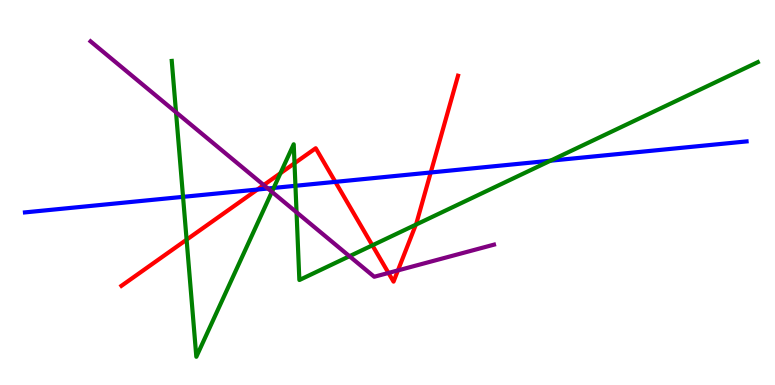[{'lines': ['blue', 'red'], 'intersections': [{'x': 3.32, 'y': 5.08}, {'x': 4.33, 'y': 5.28}, {'x': 5.56, 'y': 5.52}]}, {'lines': ['green', 'red'], 'intersections': [{'x': 2.41, 'y': 3.77}, {'x': 3.62, 'y': 5.5}, {'x': 3.8, 'y': 5.76}, {'x': 4.8, 'y': 3.63}, {'x': 5.37, 'y': 4.16}]}, {'lines': ['purple', 'red'], 'intersections': [{'x': 3.4, 'y': 5.19}, {'x': 5.01, 'y': 2.91}, {'x': 5.13, 'y': 2.98}]}, {'lines': ['blue', 'green'], 'intersections': [{'x': 2.36, 'y': 4.89}, {'x': 3.53, 'y': 5.12}, {'x': 3.81, 'y': 5.17}, {'x': 7.1, 'y': 5.83}]}, {'lines': ['blue', 'purple'], 'intersections': [{'x': 3.46, 'y': 5.1}]}, {'lines': ['green', 'purple'], 'intersections': [{'x': 2.27, 'y': 7.08}, {'x': 3.51, 'y': 5.02}, {'x': 3.83, 'y': 4.49}, {'x': 4.51, 'y': 3.35}]}]